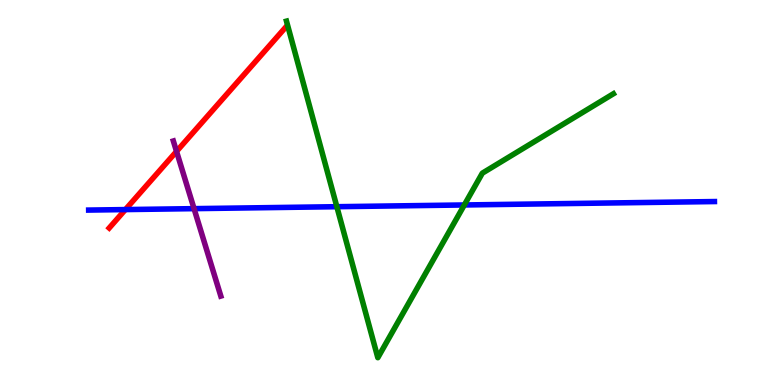[{'lines': ['blue', 'red'], 'intersections': [{'x': 1.62, 'y': 4.56}]}, {'lines': ['green', 'red'], 'intersections': []}, {'lines': ['purple', 'red'], 'intersections': [{'x': 2.28, 'y': 6.07}]}, {'lines': ['blue', 'green'], 'intersections': [{'x': 4.35, 'y': 4.63}, {'x': 5.99, 'y': 4.68}]}, {'lines': ['blue', 'purple'], 'intersections': [{'x': 2.5, 'y': 4.58}]}, {'lines': ['green', 'purple'], 'intersections': []}]